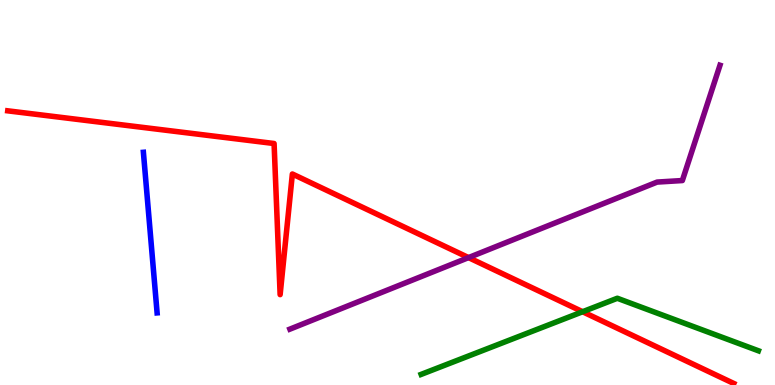[{'lines': ['blue', 'red'], 'intersections': []}, {'lines': ['green', 'red'], 'intersections': [{'x': 7.52, 'y': 1.9}]}, {'lines': ['purple', 'red'], 'intersections': [{'x': 6.05, 'y': 3.31}]}, {'lines': ['blue', 'green'], 'intersections': []}, {'lines': ['blue', 'purple'], 'intersections': []}, {'lines': ['green', 'purple'], 'intersections': []}]